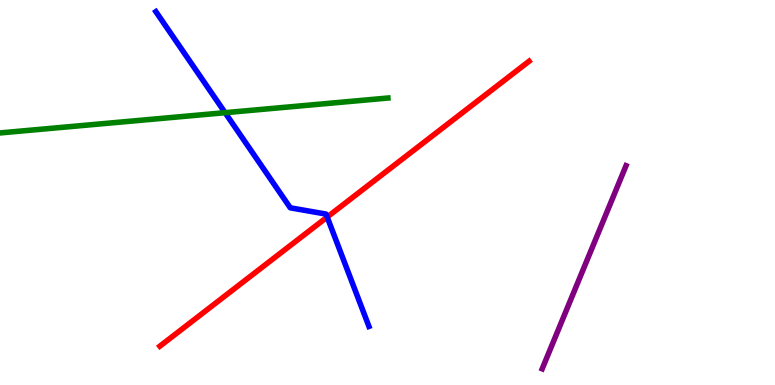[{'lines': ['blue', 'red'], 'intersections': [{'x': 4.22, 'y': 4.36}]}, {'lines': ['green', 'red'], 'intersections': []}, {'lines': ['purple', 'red'], 'intersections': []}, {'lines': ['blue', 'green'], 'intersections': [{'x': 2.9, 'y': 7.07}]}, {'lines': ['blue', 'purple'], 'intersections': []}, {'lines': ['green', 'purple'], 'intersections': []}]